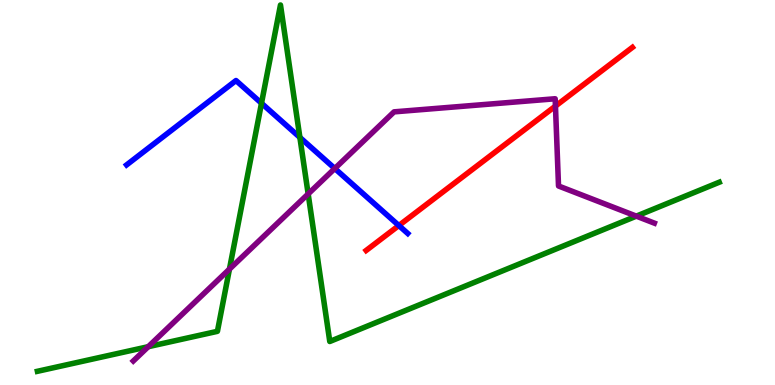[{'lines': ['blue', 'red'], 'intersections': [{'x': 5.15, 'y': 4.14}]}, {'lines': ['green', 'red'], 'intersections': []}, {'lines': ['purple', 'red'], 'intersections': [{'x': 7.17, 'y': 7.24}]}, {'lines': ['blue', 'green'], 'intersections': [{'x': 3.37, 'y': 7.32}, {'x': 3.87, 'y': 6.43}]}, {'lines': ['blue', 'purple'], 'intersections': [{'x': 4.32, 'y': 5.62}]}, {'lines': ['green', 'purple'], 'intersections': [{'x': 1.91, 'y': 0.995}, {'x': 2.96, 'y': 3.01}, {'x': 3.98, 'y': 4.96}, {'x': 8.21, 'y': 4.39}]}]